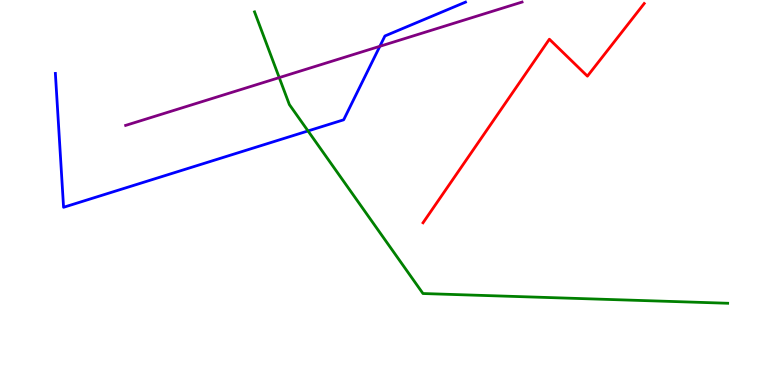[{'lines': ['blue', 'red'], 'intersections': []}, {'lines': ['green', 'red'], 'intersections': []}, {'lines': ['purple', 'red'], 'intersections': []}, {'lines': ['blue', 'green'], 'intersections': [{'x': 3.97, 'y': 6.6}]}, {'lines': ['blue', 'purple'], 'intersections': [{'x': 4.9, 'y': 8.8}]}, {'lines': ['green', 'purple'], 'intersections': [{'x': 3.6, 'y': 7.98}]}]